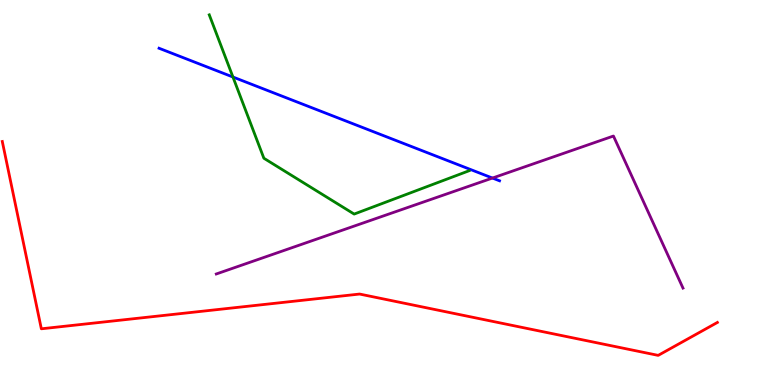[{'lines': ['blue', 'red'], 'intersections': []}, {'lines': ['green', 'red'], 'intersections': []}, {'lines': ['purple', 'red'], 'intersections': []}, {'lines': ['blue', 'green'], 'intersections': [{'x': 3.01, 'y': 8.0}]}, {'lines': ['blue', 'purple'], 'intersections': [{'x': 6.35, 'y': 5.38}]}, {'lines': ['green', 'purple'], 'intersections': []}]